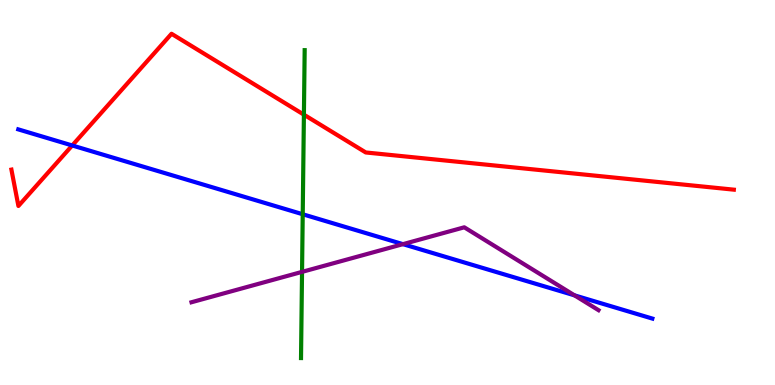[{'lines': ['blue', 'red'], 'intersections': [{'x': 0.932, 'y': 6.22}]}, {'lines': ['green', 'red'], 'intersections': [{'x': 3.92, 'y': 7.02}]}, {'lines': ['purple', 'red'], 'intersections': []}, {'lines': ['blue', 'green'], 'intersections': [{'x': 3.91, 'y': 4.44}]}, {'lines': ['blue', 'purple'], 'intersections': [{'x': 5.2, 'y': 3.66}, {'x': 7.41, 'y': 2.33}]}, {'lines': ['green', 'purple'], 'intersections': [{'x': 3.9, 'y': 2.94}]}]